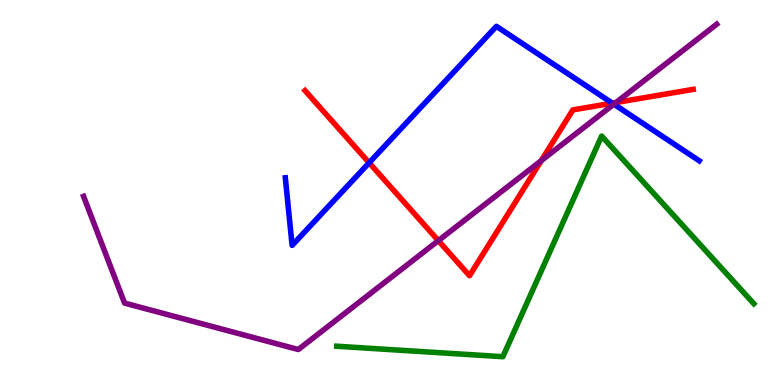[{'lines': ['blue', 'red'], 'intersections': [{'x': 4.76, 'y': 5.77}, {'x': 7.9, 'y': 7.32}]}, {'lines': ['green', 'red'], 'intersections': []}, {'lines': ['purple', 'red'], 'intersections': [{'x': 5.66, 'y': 3.75}, {'x': 6.98, 'y': 5.83}, {'x': 7.95, 'y': 7.34}]}, {'lines': ['blue', 'green'], 'intersections': []}, {'lines': ['blue', 'purple'], 'intersections': [{'x': 7.92, 'y': 7.29}]}, {'lines': ['green', 'purple'], 'intersections': []}]